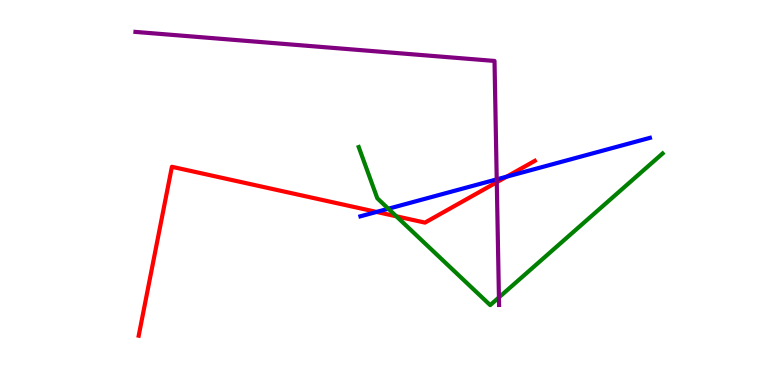[{'lines': ['blue', 'red'], 'intersections': [{'x': 4.86, 'y': 4.5}, {'x': 6.54, 'y': 5.41}]}, {'lines': ['green', 'red'], 'intersections': [{'x': 5.11, 'y': 4.38}]}, {'lines': ['purple', 'red'], 'intersections': [{'x': 6.41, 'y': 5.27}]}, {'lines': ['blue', 'green'], 'intersections': [{'x': 5.01, 'y': 4.58}]}, {'lines': ['blue', 'purple'], 'intersections': [{'x': 6.41, 'y': 5.34}]}, {'lines': ['green', 'purple'], 'intersections': [{'x': 6.44, 'y': 2.27}]}]